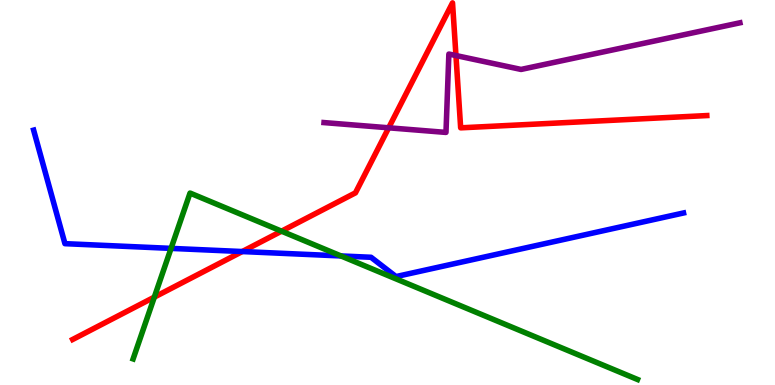[{'lines': ['blue', 'red'], 'intersections': [{'x': 3.13, 'y': 3.47}]}, {'lines': ['green', 'red'], 'intersections': [{'x': 1.99, 'y': 2.28}, {'x': 3.63, 'y': 4.0}]}, {'lines': ['purple', 'red'], 'intersections': [{'x': 5.02, 'y': 6.68}, {'x': 5.88, 'y': 8.56}]}, {'lines': ['blue', 'green'], 'intersections': [{'x': 2.21, 'y': 3.55}, {'x': 4.4, 'y': 3.35}]}, {'lines': ['blue', 'purple'], 'intersections': []}, {'lines': ['green', 'purple'], 'intersections': []}]